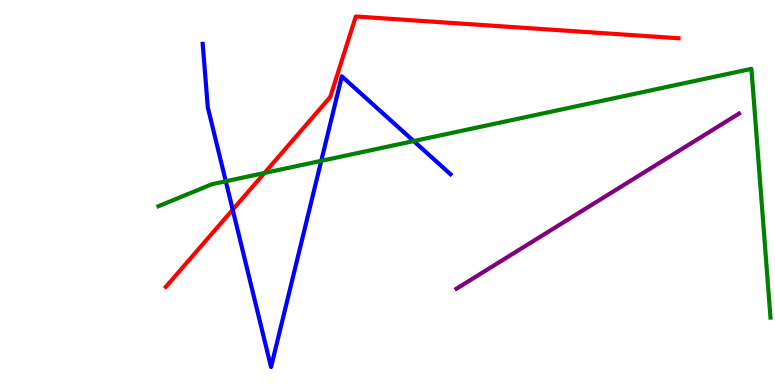[{'lines': ['blue', 'red'], 'intersections': [{'x': 3.0, 'y': 4.55}]}, {'lines': ['green', 'red'], 'intersections': [{'x': 3.41, 'y': 5.51}]}, {'lines': ['purple', 'red'], 'intersections': []}, {'lines': ['blue', 'green'], 'intersections': [{'x': 2.91, 'y': 5.29}, {'x': 4.15, 'y': 5.82}, {'x': 5.34, 'y': 6.34}]}, {'lines': ['blue', 'purple'], 'intersections': []}, {'lines': ['green', 'purple'], 'intersections': []}]